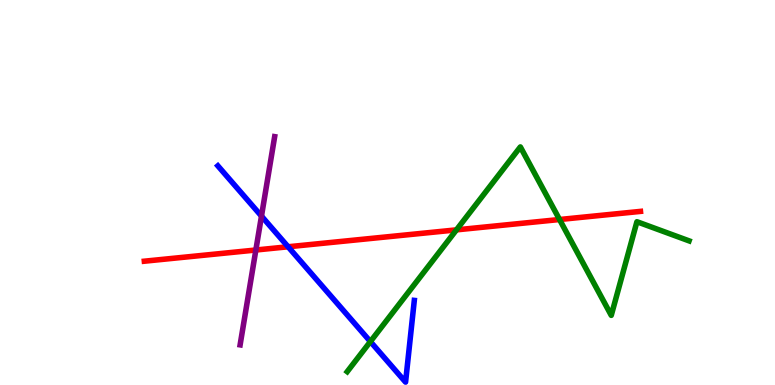[{'lines': ['blue', 'red'], 'intersections': [{'x': 3.72, 'y': 3.59}]}, {'lines': ['green', 'red'], 'intersections': [{'x': 5.89, 'y': 4.03}, {'x': 7.22, 'y': 4.3}]}, {'lines': ['purple', 'red'], 'intersections': [{'x': 3.3, 'y': 3.51}]}, {'lines': ['blue', 'green'], 'intersections': [{'x': 4.78, 'y': 1.13}]}, {'lines': ['blue', 'purple'], 'intersections': [{'x': 3.37, 'y': 4.39}]}, {'lines': ['green', 'purple'], 'intersections': []}]